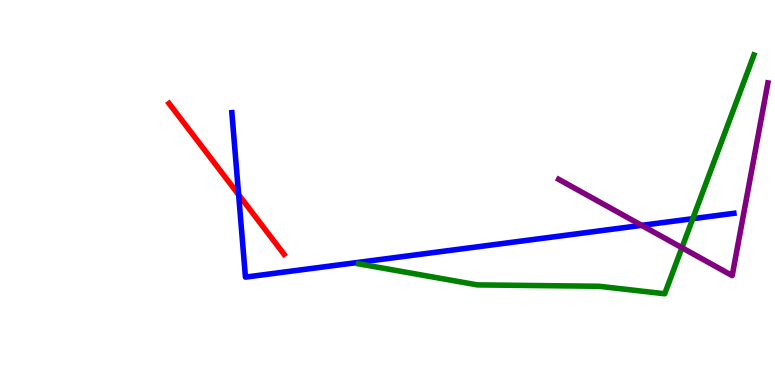[{'lines': ['blue', 'red'], 'intersections': [{'x': 3.08, 'y': 4.94}]}, {'lines': ['green', 'red'], 'intersections': []}, {'lines': ['purple', 'red'], 'intersections': []}, {'lines': ['blue', 'green'], 'intersections': [{'x': 8.94, 'y': 4.32}]}, {'lines': ['blue', 'purple'], 'intersections': [{'x': 8.28, 'y': 4.15}]}, {'lines': ['green', 'purple'], 'intersections': [{'x': 8.8, 'y': 3.57}]}]